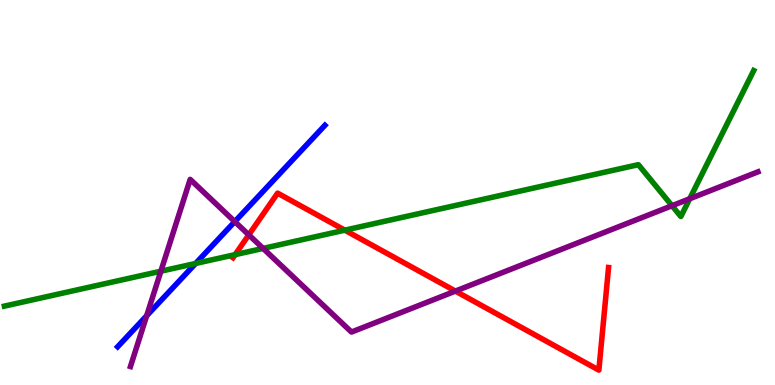[{'lines': ['blue', 'red'], 'intersections': []}, {'lines': ['green', 'red'], 'intersections': [{'x': 3.03, 'y': 3.39}, {'x': 4.45, 'y': 4.02}]}, {'lines': ['purple', 'red'], 'intersections': [{'x': 3.21, 'y': 3.9}, {'x': 5.88, 'y': 2.44}]}, {'lines': ['blue', 'green'], 'intersections': [{'x': 2.52, 'y': 3.16}]}, {'lines': ['blue', 'purple'], 'intersections': [{'x': 1.89, 'y': 1.8}, {'x': 3.03, 'y': 4.24}]}, {'lines': ['green', 'purple'], 'intersections': [{'x': 2.08, 'y': 2.96}, {'x': 3.39, 'y': 3.55}, {'x': 8.67, 'y': 4.66}, {'x': 8.9, 'y': 4.84}]}]